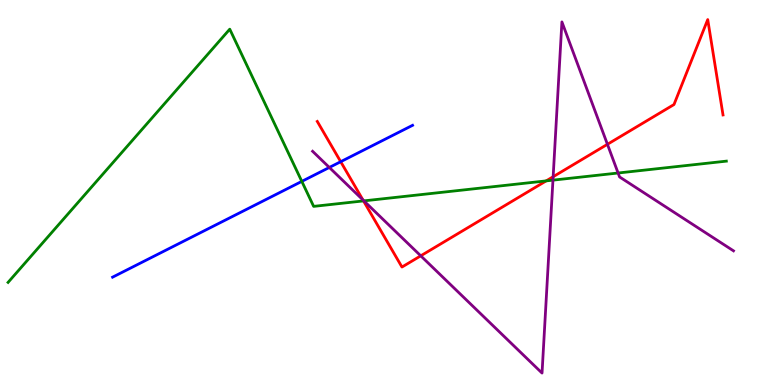[{'lines': ['blue', 'red'], 'intersections': [{'x': 4.4, 'y': 5.8}]}, {'lines': ['green', 'red'], 'intersections': [{'x': 4.69, 'y': 4.78}, {'x': 7.05, 'y': 5.3}]}, {'lines': ['purple', 'red'], 'intersections': [{'x': 4.68, 'y': 4.81}, {'x': 5.43, 'y': 3.36}, {'x': 7.14, 'y': 5.41}, {'x': 7.84, 'y': 6.25}]}, {'lines': ['blue', 'green'], 'intersections': [{'x': 3.89, 'y': 5.29}]}, {'lines': ['blue', 'purple'], 'intersections': [{'x': 4.25, 'y': 5.65}]}, {'lines': ['green', 'purple'], 'intersections': [{'x': 4.7, 'y': 4.78}, {'x': 7.13, 'y': 5.32}, {'x': 7.98, 'y': 5.51}]}]